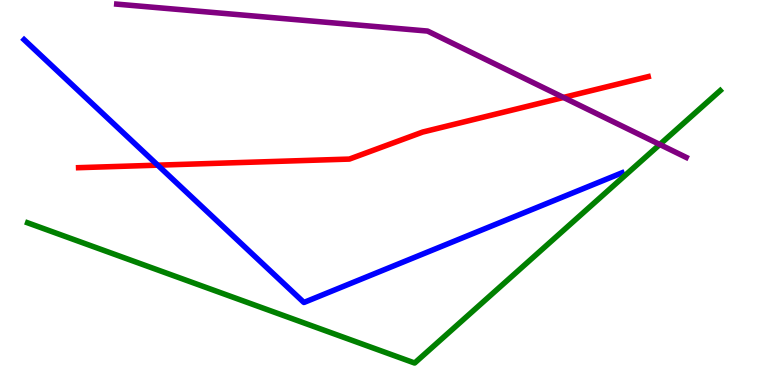[{'lines': ['blue', 'red'], 'intersections': [{'x': 2.04, 'y': 5.71}]}, {'lines': ['green', 'red'], 'intersections': []}, {'lines': ['purple', 'red'], 'intersections': [{'x': 7.27, 'y': 7.47}]}, {'lines': ['blue', 'green'], 'intersections': []}, {'lines': ['blue', 'purple'], 'intersections': []}, {'lines': ['green', 'purple'], 'intersections': [{'x': 8.51, 'y': 6.25}]}]